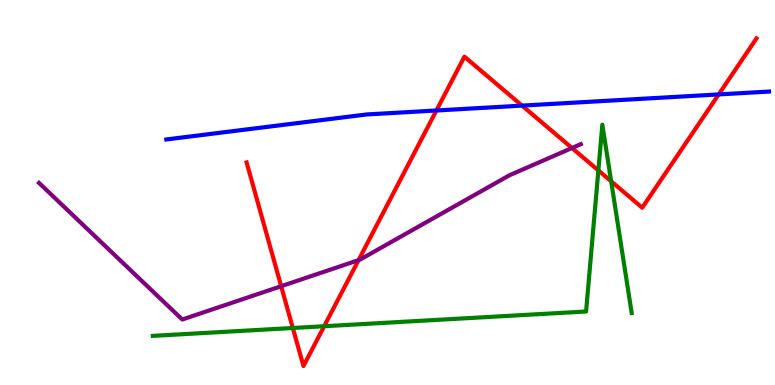[{'lines': ['blue', 'red'], 'intersections': [{'x': 5.63, 'y': 7.13}, {'x': 6.74, 'y': 7.26}, {'x': 9.27, 'y': 7.55}]}, {'lines': ['green', 'red'], 'intersections': [{'x': 3.78, 'y': 1.48}, {'x': 4.18, 'y': 1.53}, {'x': 7.72, 'y': 5.57}, {'x': 7.89, 'y': 5.29}]}, {'lines': ['purple', 'red'], 'intersections': [{'x': 3.63, 'y': 2.57}, {'x': 4.63, 'y': 3.24}, {'x': 7.38, 'y': 6.16}]}, {'lines': ['blue', 'green'], 'intersections': []}, {'lines': ['blue', 'purple'], 'intersections': []}, {'lines': ['green', 'purple'], 'intersections': []}]